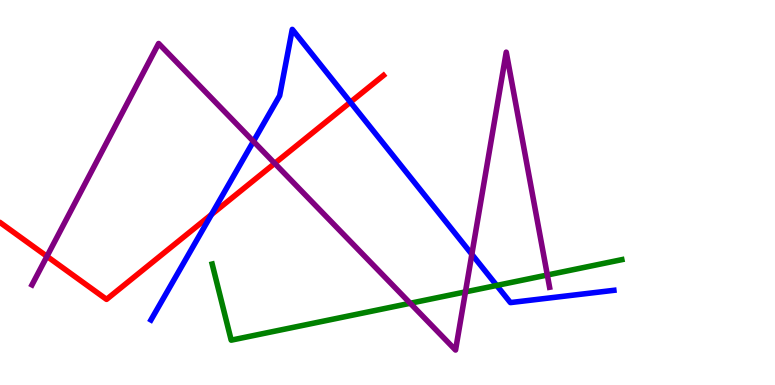[{'lines': ['blue', 'red'], 'intersections': [{'x': 2.73, 'y': 4.43}, {'x': 4.52, 'y': 7.35}]}, {'lines': ['green', 'red'], 'intersections': []}, {'lines': ['purple', 'red'], 'intersections': [{'x': 0.606, 'y': 3.34}, {'x': 3.54, 'y': 5.76}]}, {'lines': ['blue', 'green'], 'intersections': [{'x': 6.41, 'y': 2.59}]}, {'lines': ['blue', 'purple'], 'intersections': [{'x': 3.27, 'y': 6.33}, {'x': 6.09, 'y': 3.39}]}, {'lines': ['green', 'purple'], 'intersections': [{'x': 5.29, 'y': 2.12}, {'x': 6.01, 'y': 2.42}, {'x': 7.06, 'y': 2.86}]}]